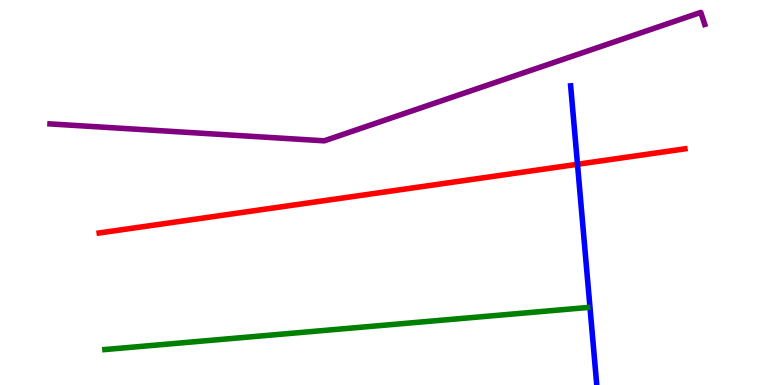[{'lines': ['blue', 'red'], 'intersections': [{'x': 7.45, 'y': 5.73}]}, {'lines': ['green', 'red'], 'intersections': []}, {'lines': ['purple', 'red'], 'intersections': []}, {'lines': ['blue', 'green'], 'intersections': []}, {'lines': ['blue', 'purple'], 'intersections': []}, {'lines': ['green', 'purple'], 'intersections': []}]